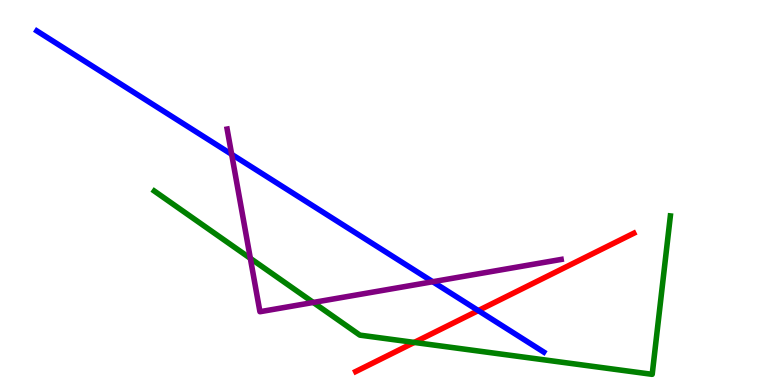[{'lines': ['blue', 'red'], 'intersections': [{'x': 6.17, 'y': 1.93}]}, {'lines': ['green', 'red'], 'intersections': [{'x': 5.35, 'y': 1.11}]}, {'lines': ['purple', 'red'], 'intersections': []}, {'lines': ['blue', 'green'], 'intersections': []}, {'lines': ['blue', 'purple'], 'intersections': [{'x': 2.99, 'y': 5.99}, {'x': 5.58, 'y': 2.68}]}, {'lines': ['green', 'purple'], 'intersections': [{'x': 3.23, 'y': 3.29}, {'x': 4.04, 'y': 2.14}]}]